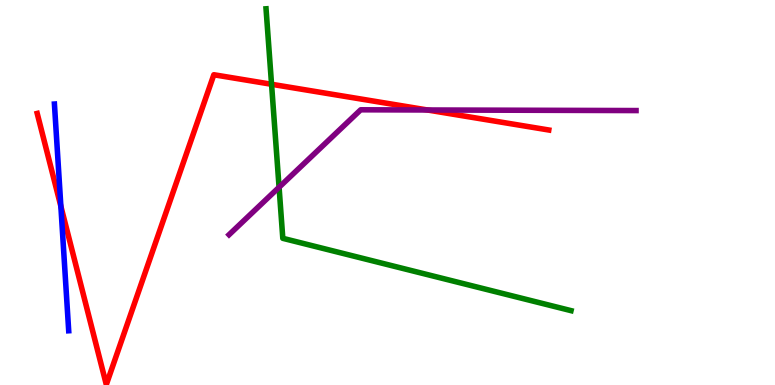[{'lines': ['blue', 'red'], 'intersections': [{'x': 0.785, 'y': 4.64}]}, {'lines': ['green', 'red'], 'intersections': [{'x': 3.5, 'y': 7.81}]}, {'lines': ['purple', 'red'], 'intersections': [{'x': 5.52, 'y': 7.14}]}, {'lines': ['blue', 'green'], 'intersections': []}, {'lines': ['blue', 'purple'], 'intersections': []}, {'lines': ['green', 'purple'], 'intersections': [{'x': 3.6, 'y': 5.14}]}]